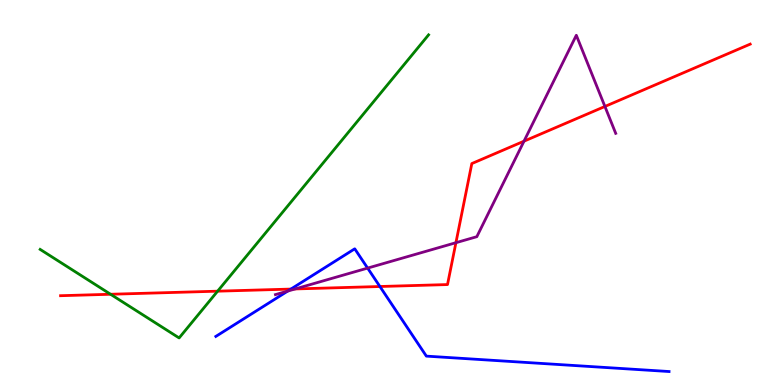[{'lines': ['blue', 'red'], 'intersections': [{'x': 3.75, 'y': 2.49}, {'x': 4.9, 'y': 2.56}]}, {'lines': ['green', 'red'], 'intersections': [{'x': 1.43, 'y': 2.36}, {'x': 2.81, 'y': 2.44}]}, {'lines': ['purple', 'red'], 'intersections': [{'x': 3.81, 'y': 2.49}, {'x': 5.88, 'y': 3.7}, {'x': 6.76, 'y': 6.33}, {'x': 7.81, 'y': 7.23}]}, {'lines': ['blue', 'green'], 'intersections': []}, {'lines': ['blue', 'purple'], 'intersections': [{'x': 3.71, 'y': 2.44}, {'x': 4.74, 'y': 3.04}]}, {'lines': ['green', 'purple'], 'intersections': []}]